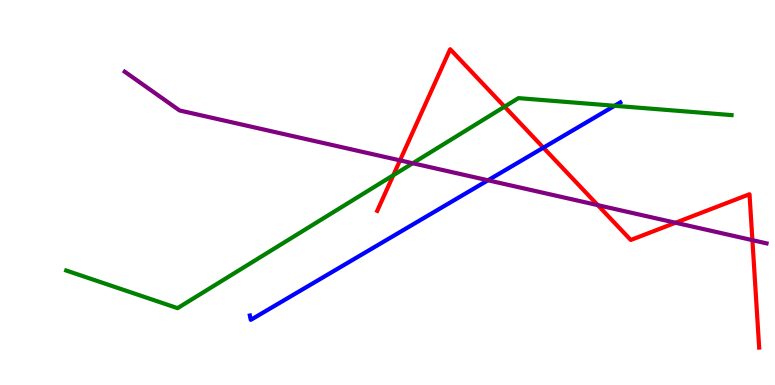[{'lines': ['blue', 'red'], 'intersections': [{'x': 7.01, 'y': 6.16}]}, {'lines': ['green', 'red'], 'intersections': [{'x': 5.07, 'y': 5.45}, {'x': 6.51, 'y': 7.23}]}, {'lines': ['purple', 'red'], 'intersections': [{'x': 5.16, 'y': 5.83}, {'x': 7.71, 'y': 4.67}, {'x': 8.72, 'y': 4.21}, {'x': 9.71, 'y': 3.76}]}, {'lines': ['blue', 'green'], 'intersections': [{'x': 7.93, 'y': 7.25}]}, {'lines': ['blue', 'purple'], 'intersections': [{'x': 6.3, 'y': 5.32}]}, {'lines': ['green', 'purple'], 'intersections': [{'x': 5.33, 'y': 5.76}]}]